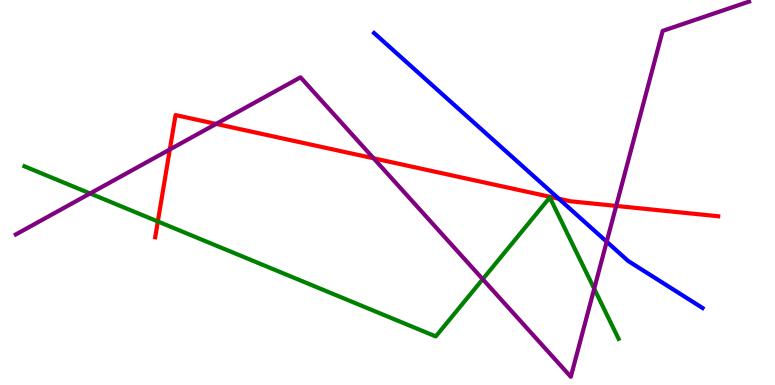[{'lines': ['blue', 'red'], 'intersections': [{'x': 7.21, 'y': 4.84}]}, {'lines': ['green', 'red'], 'intersections': [{'x': 2.04, 'y': 4.25}]}, {'lines': ['purple', 'red'], 'intersections': [{'x': 2.19, 'y': 6.12}, {'x': 2.79, 'y': 6.78}, {'x': 4.82, 'y': 5.89}, {'x': 7.95, 'y': 4.65}]}, {'lines': ['blue', 'green'], 'intersections': []}, {'lines': ['blue', 'purple'], 'intersections': [{'x': 7.83, 'y': 3.72}]}, {'lines': ['green', 'purple'], 'intersections': [{'x': 1.16, 'y': 4.98}, {'x': 6.23, 'y': 2.75}, {'x': 7.67, 'y': 2.5}]}]